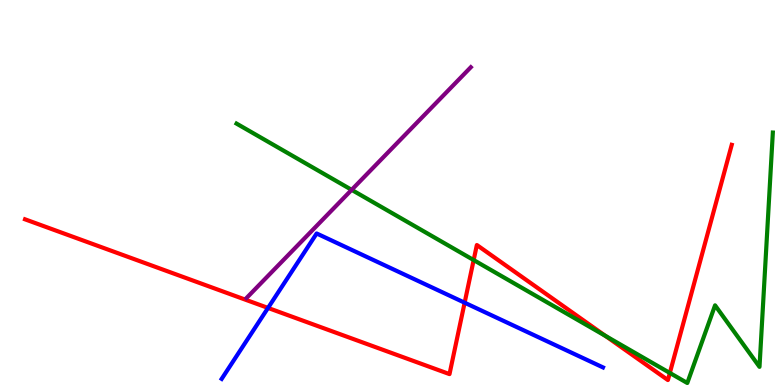[{'lines': ['blue', 'red'], 'intersections': [{'x': 3.46, 'y': 2.0}, {'x': 6.0, 'y': 2.14}]}, {'lines': ['green', 'red'], 'intersections': [{'x': 6.11, 'y': 3.25}, {'x': 7.81, 'y': 1.28}, {'x': 8.64, 'y': 0.313}]}, {'lines': ['purple', 'red'], 'intersections': []}, {'lines': ['blue', 'green'], 'intersections': []}, {'lines': ['blue', 'purple'], 'intersections': []}, {'lines': ['green', 'purple'], 'intersections': [{'x': 4.54, 'y': 5.07}]}]